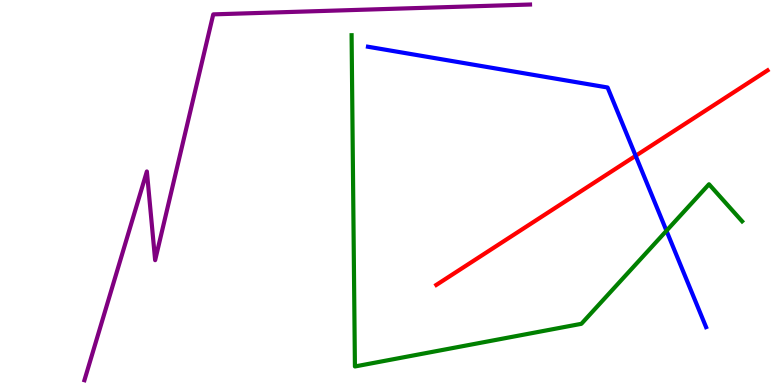[{'lines': ['blue', 'red'], 'intersections': [{'x': 8.2, 'y': 5.95}]}, {'lines': ['green', 'red'], 'intersections': []}, {'lines': ['purple', 'red'], 'intersections': []}, {'lines': ['blue', 'green'], 'intersections': [{'x': 8.6, 'y': 4.01}]}, {'lines': ['blue', 'purple'], 'intersections': []}, {'lines': ['green', 'purple'], 'intersections': []}]